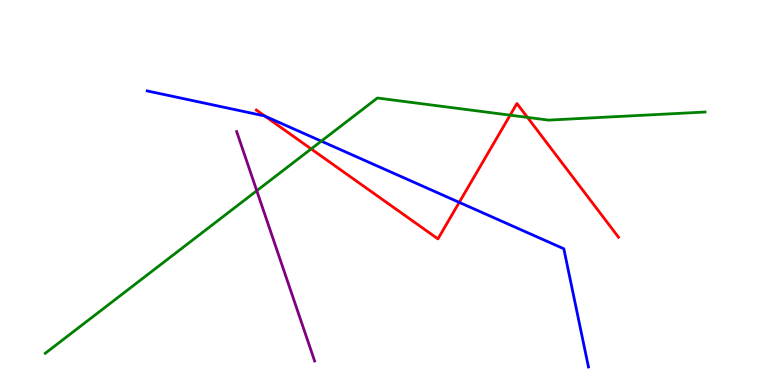[{'lines': ['blue', 'red'], 'intersections': [{'x': 3.42, 'y': 6.98}, {'x': 5.93, 'y': 4.74}]}, {'lines': ['green', 'red'], 'intersections': [{'x': 4.01, 'y': 6.13}, {'x': 6.58, 'y': 7.01}, {'x': 6.81, 'y': 6.95}]}, {'lines': ['purple', 'red'], 'intersections': []}, {'lines': ['blue', 'green'], 'intersections': [{'x': 4.15, 'y': 6.33}]}, {'lines': ['blue', 'purple'], 'intersections': []}, {'lines': ['green', 'purple'], 'intersections': [{'x': 3.31, 'y': 5.05}]}]